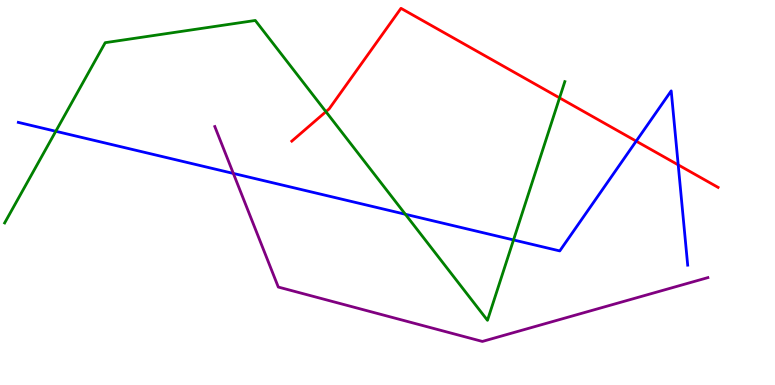[{'lines': ['blue', 'red'], 'intersections': [{'x': 8.21, 'y': 6.33}, {'x': 8.75, 'y': 5.72}]}, {'lines': ['green', 'red'], 'intersections': [{'x': 4.21, 'y': 7.1}, {'x': 7.22, 'y': 7.46}]}, {'lines': ['purple', 'red'], 'intersections': []}, {'lines': ['blue', 'green'], 'intersections': [{'x': 0.72, 'y': 6.59}, {'x': 5.23, 'y': 4.43}, {'x': 6.63, 'y': 3.77}]}, {'lines': ['blue', 'purple'], 'intersections': [{'x': 3.01, 'y': 5.5}]}, {'lines': ['green', 'purple'], 'intersections': []}]